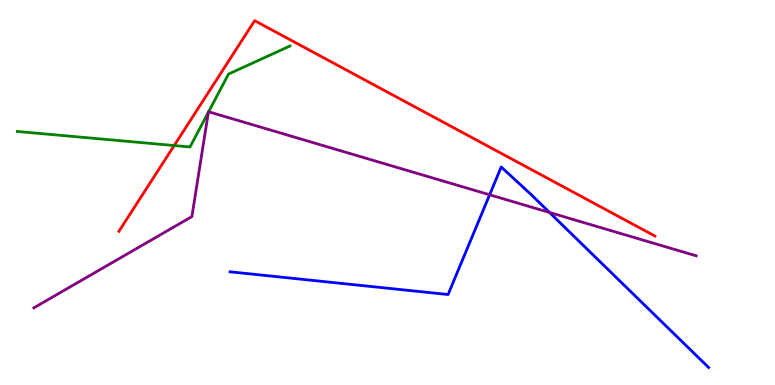[{'lines': ['blue', 'red'], 'intersections': []}, {'lines': ['green', 'red'], 'intersections': [{'x': 2.25, 'y': 6.22}]}, {'lines': ['purple', 'red'], 'intersections': []}, {'lines': ['blue', 'green'], 'intersections': []}, {'lines': ['blue', 'purple'], 'intersections': [{'x': 6.32, 'y': 4.94}, {'x': 7.09, 'y': 4.48}]}, {'lines': ['green', 'purple'], 'intersections': [{'x': 2.69, 'y': 7.09}, {'x': 2.69, 'y': 7.1}]}]